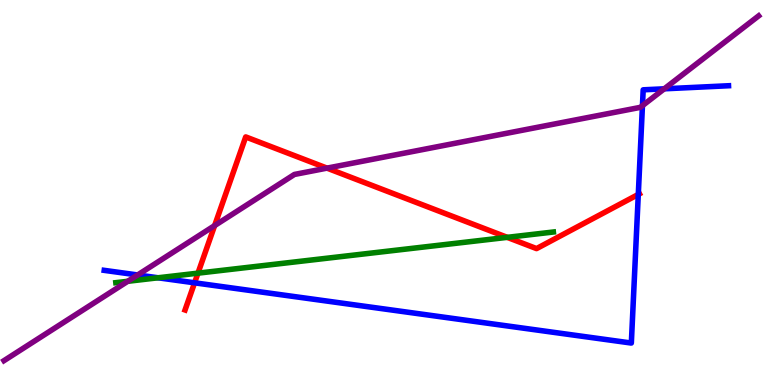[{'lines': ['blue', 'red'], 'intersections': [{'x': 2.51, 'y': 2.65}, {'x': 8.24, 'y': 4.95}]}, {'lines': ['green', 'red'], 'intersections': [{'x': 2.55, 'y': 2.9}, {'x': 6.55, 'y': 3.84}]}, {'lines': ['purple', 'red'], 'intersections': [{'x': 2.77, 'y': 4.14}, {'x': 4.22, 'y': 5.63}]}, {'lines': ['blue', 'green'], 'intersections': [{'x': 2.04, 'y': 2.78}]}, {'lines': ['blue', 'purple'], 'intersections': [{'x': 1.78, 'y': 2.86}, {'x': 8.29, 'y': 7.26}, {'x': 8.57, 'y': 7.69}]}, {'lines': ['green', 'purple'], 'intersections': [{'x': 1.65, 'y': 2.69}]}]